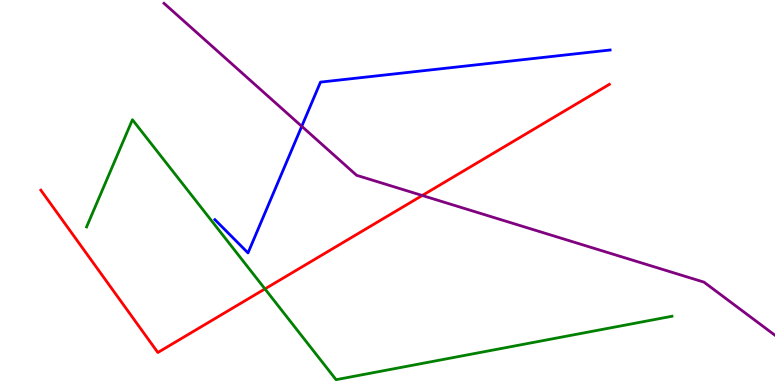[{'lines': ['blue', 'red'], 'intersections': []}, {'lines': ['green', 'red'], 'intersections': [{'x': 3.42, 'y': 2.5}]}, {'lines': ['purple', 'red'], 'intersections': [{'x': 5.45, 'y': 4.92}]}, {'lines': ['blue', 'green'], 'intersections': []}, {'lines': ['blue', 'purple'], 'intersections': [{'x': 3.89, 'y': 6.72}]}, {'lines': ['green', 'purple'], 'intersections': []}]